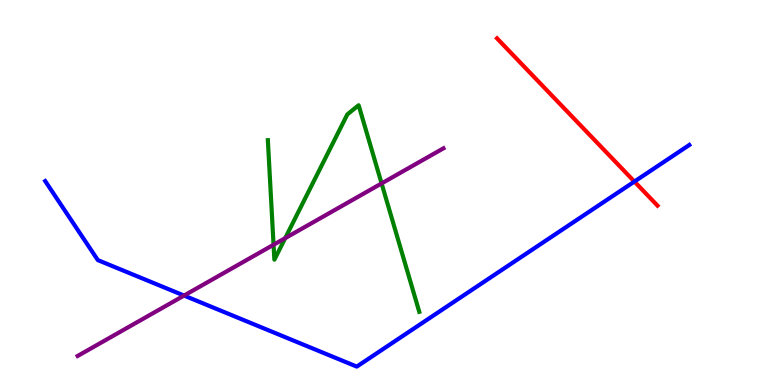[{'lines': ['blue', 'red'], 'intersections': [{'x': 8.19, 'y': 5.28}]}, {'lines': ['green', 'red'], 'intersections': []}, {'lines': ['purple', 'red'], 'intersections': []}, {'lines': ['blue', 'green'], 'intersections': []}, {'lines': ['blue', 'purple'], 'intersections': [{'x': 2.37, 'y': 2.32}]}, {'lines': ['green', 'purple'], 'intersections': [{'x': 3.53, 'y': 3.64}, {'x': 3.68, 'y': 3.81}, {'x': 4.92, 'y': 5.24}]}]